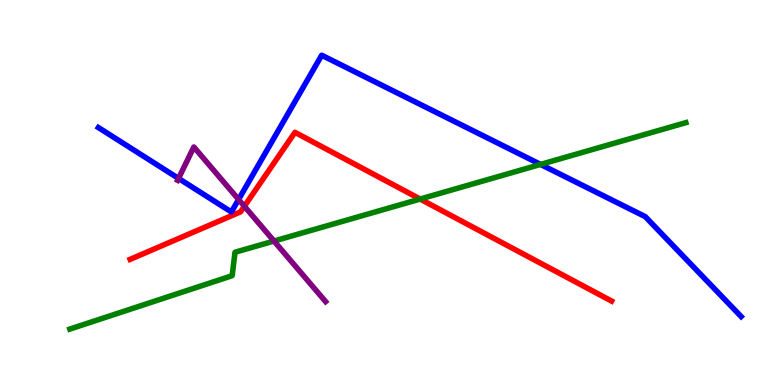[{'lines': ['blue', 'red'], 'intersections': []}, {'lines': ['green', 'red'], 'intersections': [{'x': 5.42, 'y': 4.83}]}, {'lines': ['purple', 'red'], 'intersections': [{'x': 3.15, 'y': 4.64}]}, {'lines': ['blue', 'green'], 'intersections': [{'x': 6.98, 'y': 5.73}]}, {'lines': ['blue', 'purple'], 'intersections': [{'x': 2.3, 'y': 5.37}, {'x': 3.08, 'y': 4.82}]}, {'lines': ['green', 'purple'], 'intersections': [{'x': 3.54, 'y': 3.74}]}]